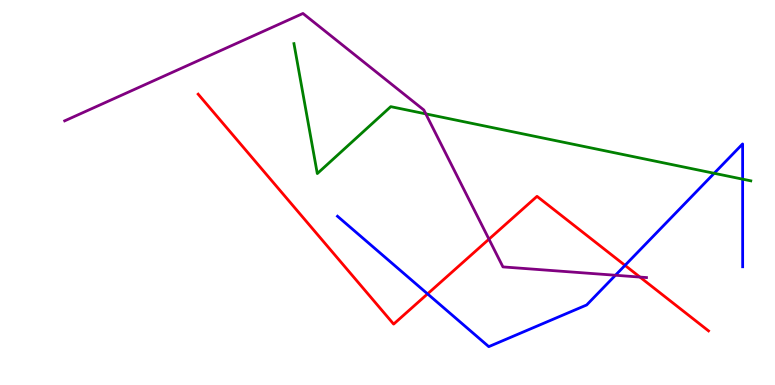[{'lines': ['blue', 'red'], 'intersections': [{'x': 5.52, 'y': 2.37}, {'x': 8.06, 'y': 3.11}]}, {'lines': ['green', 'red'], 'intersections': []}, {'lines': ['purple', 'red'], 'intersections': [{'x': 6.31, 'y': 3.79}, {'x': 8.26, 'y': 2.8}]}, {'lines': ['blue', 'green'], 'intersections': [{'x': 9.22, 'y': 5.5}, {'x': 9.58, 'y': 5.35}]}, {'lines': ['blue', 'purple'], 'intersections': [{'x': 7.94, 'y': 2.85}]}, {'lines': ['green', 'purple'], 'intersections': [{'x': 5.49, 'y': 7.04}]}]